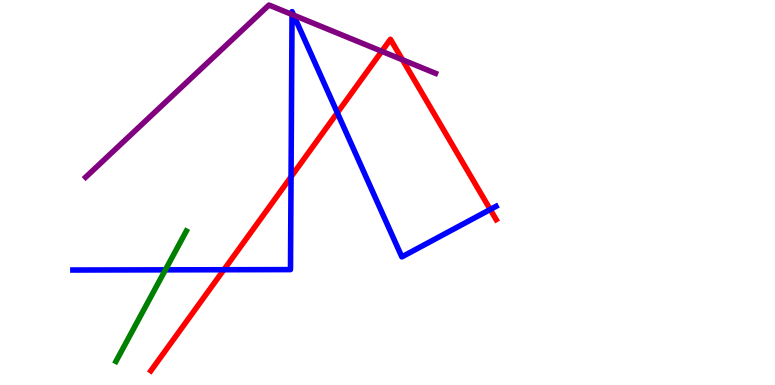[{'lines': ['blue', 'red'], 'intersections': [{'x': 2.89, 'y': 2.99}, {'x': 3.76, 'y': 5.41}, {'x': 4.35, 'y': 7.07}, {'x': 6.33, 'y': 4.56}]}, {'lines': ['green', 'red'], 'intersections': []}, {'lines': ['purple', 'red'], 'intersections': [{'x': 4.93, 'y': 8.67}, {'x': 5.19, 'y': 8.45}]}, {'lines': ['blue', 'green'], 'intersections': [{'x': 2.13, 'y': 2.99}]}, {'lines': ['blue', 'purple'], 'intersections': [{'x': 3.77, 'y': 9.62}, {'x': 3.79, 'y': 9.61}]}, {'lines': ['green', 'purple'], 'intersections': []}]